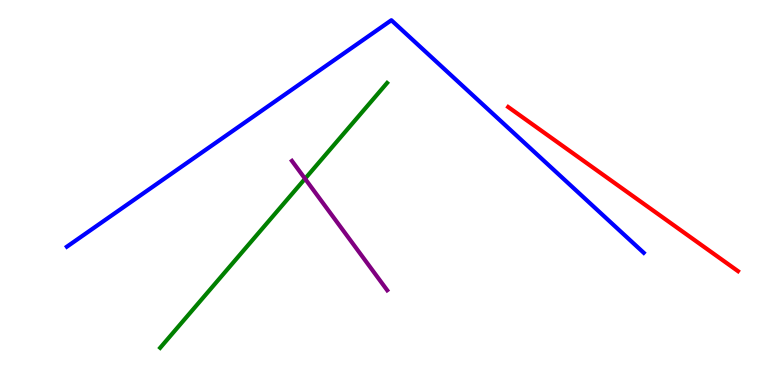[{'lines': ['blue', 'red'], 'intersections': []}, {'lines': ['green', 'red'], 'intersections': []}, {'lines': ['purple', 'red'], 'intersections': []}, {'lines': ['blue', 'green'], 'intersections': []}, {'lines': ['blue', 'purple'], 'intersections': []}, {'lines': ['green', 'purple'], 'intersections': [{'x': 3.94, 'y': 5.36}]}]